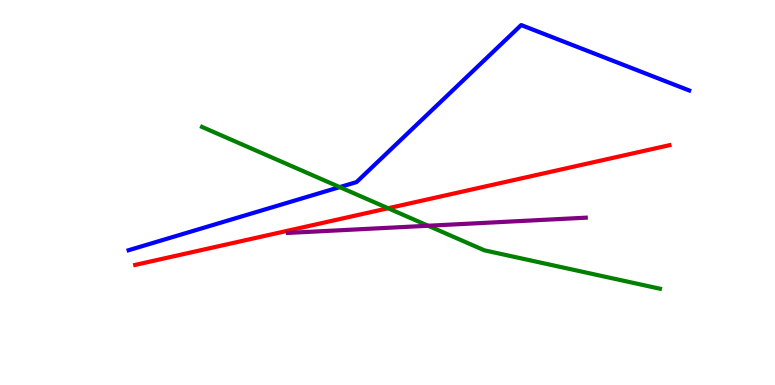[{'lines': ['blue', 'red'], 'intersections': []}, {'lines': ['green', 'red'], 'intersections': [{'x': 5.01, 'y': 4.59}]}, {'lines': ['purple', 'red'], 'intersections': []}, {'lines': ['blue', 'green'], 'intersections': [{'x': 4.38, 'y': 5.14}]}, {'lines': ['blue', 'purple'], 'intersections': []}, {'lines': ['green', 'purple'], 'intersections': [{'x': 5.52, 'y': 4.14}]}]